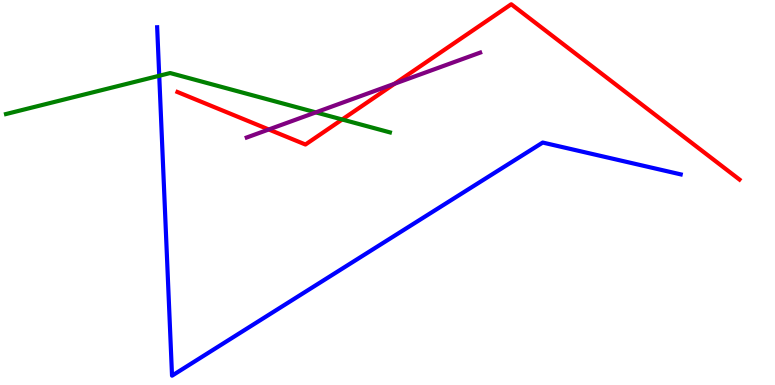[{'lines': ['blue', 'red'], 'intersections': []}, {'lines': ['green', 'red'], 'intersections': [{'x': 4.42, 'y': 6.9}]}, {'lines': ['purple', 'red'], 'intersections': [{'x': 3.47, 'y': 6.64}, {'x': 5.09, 'y': 7.83}]}, {'lines': ['blue', 'green'], 'intersections': [{'x': 2.05, 'y': 8.03}]}, {'lines': ['blue', 'purple'], 'intersections': []}, {'lines': ['green', 'purple'], 'intersections': [{'x': 4.08, 'y': 7.08}]}]